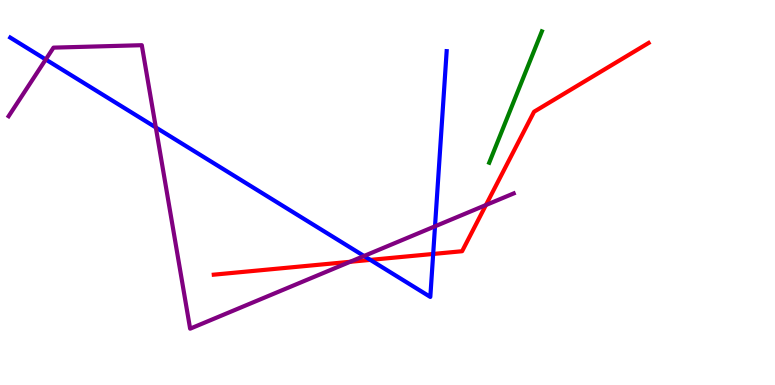[{'lines': ['blue', 'red'], 'intersections': [{'x': 4.78, 'y': 3.25}, {'x': 5.59, 'y': 3.4}]}, {'lines': ['green', 'red'], 'intersections': []}, {'lines': ['purple', 'red'], 'intersections': [{'x': 4.52, 'y': 3.2}, {'x': 6.27, 'y': 4.67}]}, {'lines': ['blue', 'green'], 'intersections': []}, {'lines': ['blue', 'purple'], 'intersections': [{'x': 0.59, 'y': 8.45}, {'x': 2.01, 'y': 6.69}, {'x': 4.7, 'y': 3.35}, {'x': 5.61, 'y': 4.12}]}, {'lines': ['green', 'purple'], 'intersections': []}]